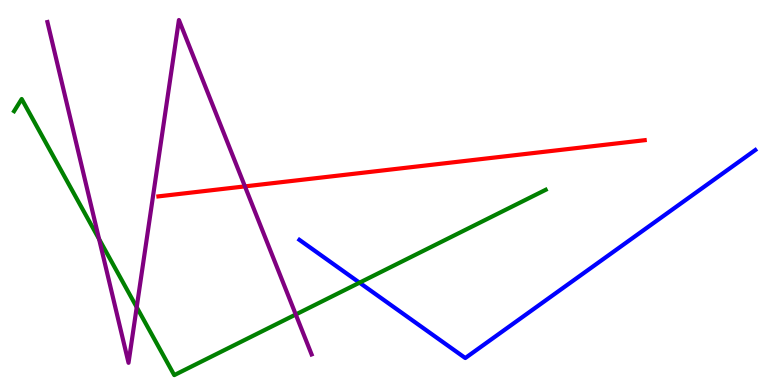[{'lines': ['blue', 'red'], 'intersections': []}, {'lines': ['green', 'red'], 'intersections': []}, {'lines': ['purple', 'red'], 'intersections': [{'x': 3.16, 'y': 5.16}]}, {'lines': ['blue', 'green'], 'intersections': [{'x': 4.64, 'y': 2.66}]}, {'lines': ['blue', 'purple'], 'intersections': []}, {'lines': ['green', 'purple'], 'intersections': [{'x': 1.28, 'y': 3.79}, {'x': 1.76, 'y': 2.02}, {'x': 3.82, 'y': 1.83}]}]